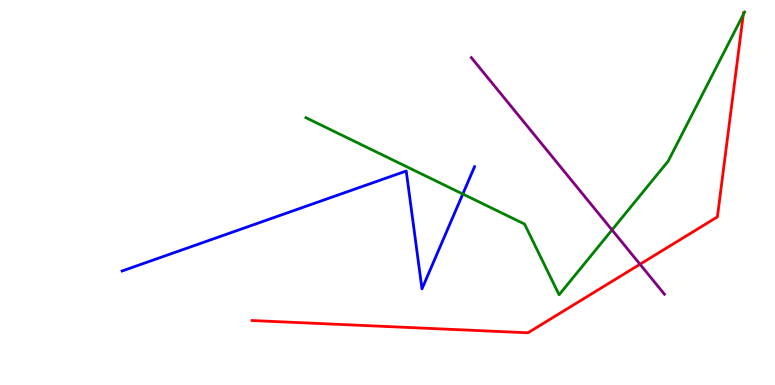[{'lines': ['blue', 'red'], 'intersections': []}, {'lines': ['green', 'red'], 'intersections': [{'x': 9.59, 'y': 9.62}]}, {'lines': ['purple', 'red'], 'intersections': [{'x': 8.26, 'y': 3.14}]}, {'lines': ['blue', 'green'], 'intersections': [{'x': 5.97, 'y': 4.96}]}, {'lines': ['blue', 'purple'], 'intersections': []}, {'lines': ['green', 'purple'], 'intersections': [{'x': 7.9, 'y': 4.03}]}]